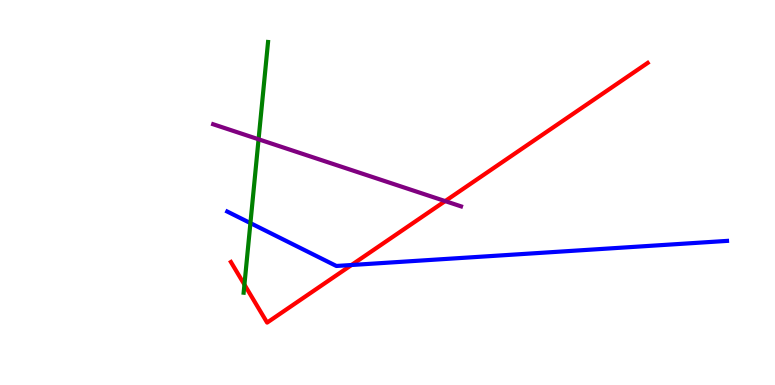[{'lines': ['blue', 'red'], 'intersections': [{'x': 4.54, 'y': 3.12}]}, {'lines': ['green', 'red'], 'intersections': [{'x': 3.15, 'y': 2.61}]}, {'lines': ['purple', 'red'], 'intersections': [{'x': 5.74, 'y': 4.78}]}, {'lines': ['blue', 'green'], 'intersections': [{'x': 3.23, 'y': 4.21}]}, {'lines': ['blue', 'purple'], 'intersections': []}, {'lines': ['green', 'purple'], 'intersections': [{'x': 3.34, 'y': 6.38}]}]